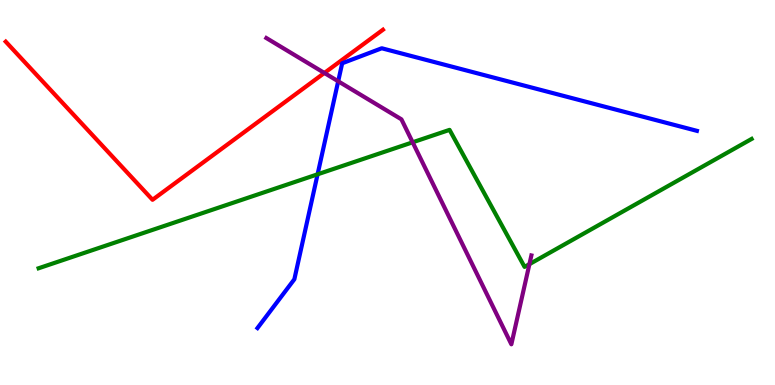[{'lines': ['blue', 'red'], 'intersections': []}, {'lines': ['green', 'red'], 'intersections': []}, {'lines': ['purple', 'red'], 'intersections': [{'x': 4.19, 'y': 8.1}]}, {'lines': ['blue', 'green'], 'intersections': [{'x': 4.1, 'y': 5.47}]}, {'lines': ['blue', 'purple'], 'intersections': [{'x': 4.36, 'y': 7.89}]}, {'lines': ['green', 'purple'], 'intersections': [{'x': 5.32, 'y': 6.3}, {'x': 6.83, 'y': 3.14}]}]